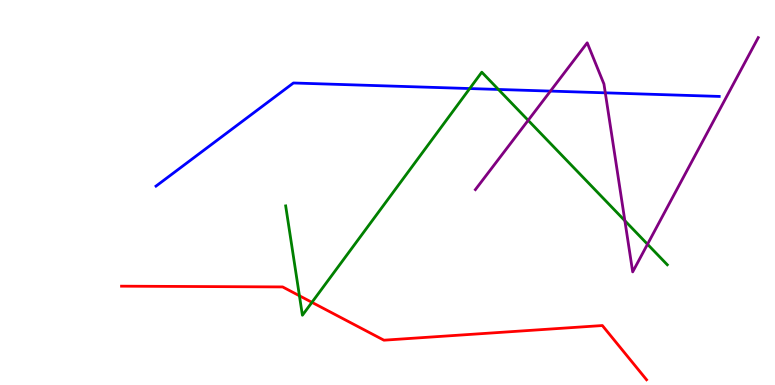[{'lines': ['blue', 'red'], 'intersections': []}, {'lines': ['green', 'red'], 'intersections': [{'x': 3.86, 'y': 2.32}, {'x': 4.02, 'y': 2.15}]}, {'lines': ['purple', 'red'], 'intersections': []}, {'lines': ['blue', 'green'], 'intersections': [{'x': 6.06, 'y': 7.7}, {'x': 6.43, 'y': 7.68}]}, {'lines': ['blue', 'purple'], 'intersections': [{'x': 7.1, 'y': 7.63}, {'x': 7.81, 'y': 7.59}]}, {'lines': ['green', 'purple'], 'intersections': [{'x': 6.82, 'y': 6.87}, {'x': 8.06, 'y': 4.27}, {'x': 8.35, 'y': 3.66}]}]